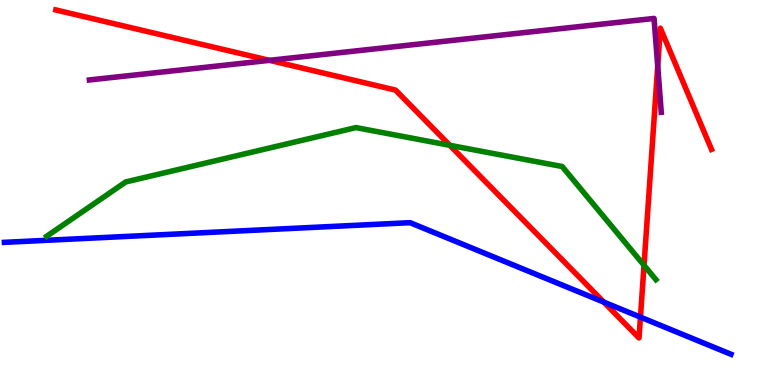[{'lines': ['blue', 'red'], 'intersections': [{'x': 7.79, 'y': 2.15}, {'x': 8.26, 'y': 1.76}]}, {'lines': ['green', 'red'], 'intersections': [{'x': 5.8, 'y': 6.23}, {'x': 8.31, 'y': 3.11}]}, {'lines': ['purple', 'red'], 'intersections': [{'x': 3.48, 'y': 8.43}, {'x': 8.49, 'y': 8.28}]}, {'lines': ['blue', 'green'], 'intersections': []}, {'lines': ['blue', 'purple'], 'intersections': []}, {'lines': ['green', 'purple'], 'intersections': []}]